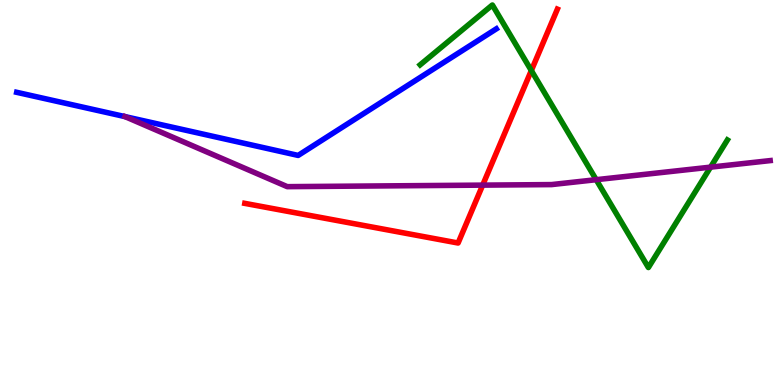[{'lines': ['blue', 'red'], 'intersections': []}, {'lines': ['green', 'red'], 'intersections': [{'x': 6.86, 'y': 8.17}]}, {'lines': ['purple', 'red'], 'intersections': [{'x': 6.23, 'y': 5.19}]}, {'lines': ['blue', 'green'], 'intersections': []}, {'lines': ['blue', 'purple'], 'intersections': []}, {'lines': ['green', 'purple'], 'intersections': [{'x': 7.69, 'y': 5.33}, {'x': 9.17, 'y': 5.66}]}]